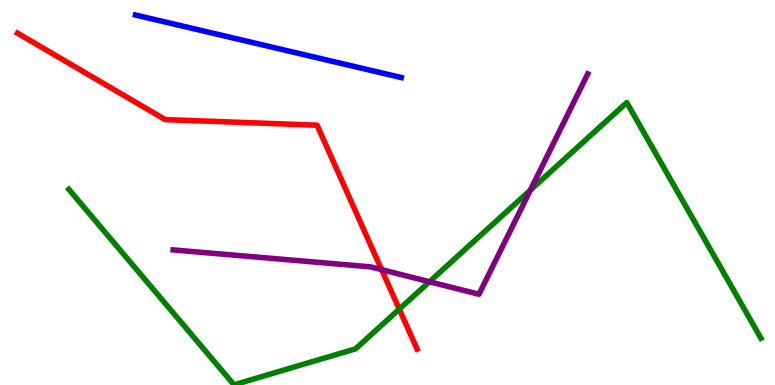[{'lines': ['blue', 'red'], 'intersections': []}, {'lines': ['green', 'red'], 'intersections': [{'x': 5.15, 'y': 1.97}]}, {'lines': ['purple', 'red'], 'intersections': [{'x': 4.92, 'y': 3.0}]}, {'lines': ['blue', 'green'], 'intersections': []}, {'lines': ['blue', 'purple'], 'intersections': []}, {'lines': ['green', 'purple'], 'intersections': [{'x': 5.54, 'y': 2.68}, {'x': 6.84, 'y': 5.06}]}]